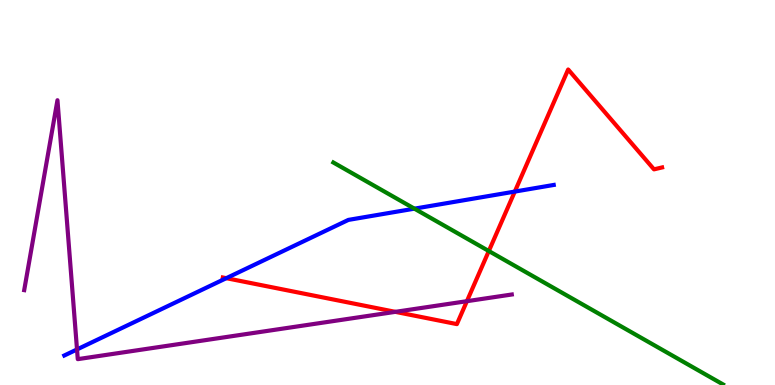[{'lines': ['blue', 'red'], 'intersections': [{'x': 2.92, 'y': 2.77}, {'x': 6.64, 'y': 5.02}]}, {'lines': ['green', 'red'], 'intersections': [{'x': 6.31, 'y': 3.48}]}, {'lines': ['purple', 'red'], 'intersections': [{'x': 5.1, 'y': 1.9}, {'x': 6.02, 'y': 2.18}]}, {'lines': ['blue', 'green'], 'intersections': [{'x': 5.35, 'y': 4.58}]}, {'lines': ['blue', 'purple'], 'intersections': [{'x': 0.994, 'y': 0.924}]}, {'lines': ['green', 'purple'], 'intersections': []}]